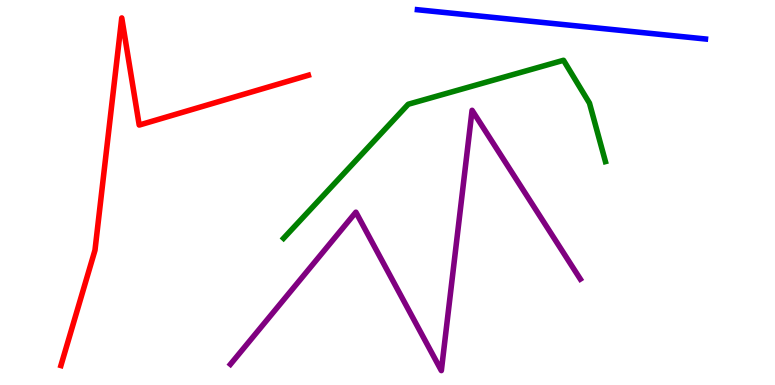[{'lines': ['blue', 'red'], 'intersections': []}, {'lines': ['green', 'red'], 'intersections': []}, {'lines': ['purple', 'red'], 'intersections': []}, {'lines': ['blue', 'green'], 'intersections': []}, {'lines': ['blue', 'purple'], 'intersections': []}, {'lines': ['green', 'purple'], 'intersections': []}]